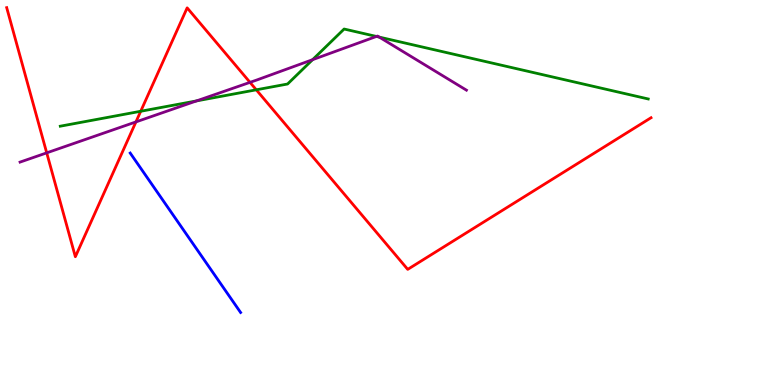[{'lines': ['blue', 'red'], 'intersections': []}, {'lines': ['green', 'red'], 'intersections': [{'x': 1.82, 'y': 7.11}, {'x': 3.31, 'y': 7.67}]}, {'lines': ['purple', 'red'], 'intersections': [{'x': 0.603, 'y': 6.03}, {'x': 1.75, 'y': 6.83}, {'x': 3.23, 'y': 7.86}]}, {'lines': ['blue', 'green'], 'intersections': []}, {'lines': ['blue', 'purple'], 'intersections': []}, {'lines': ['green', 'purple'], 'intersections': [{'x': 2.54, 'y': 7.38}, {'x': 4.03, 'y': 8.45}, {'x': 4.86, 'y': 9.05}, {'x': 4.89, 'y': 9.04}]}]